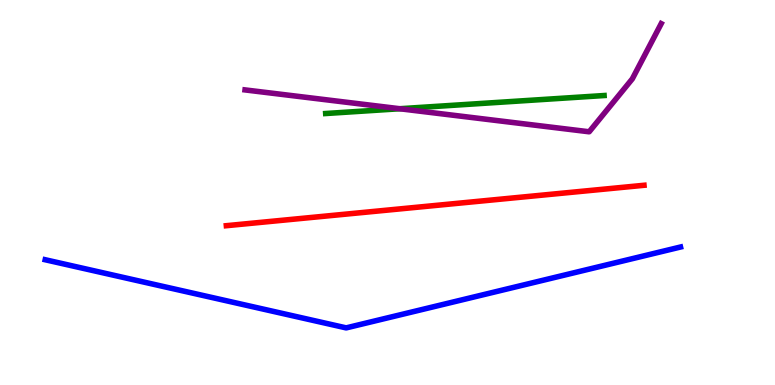[{'lines': ['blue', 'red'], 'intersections': []}, {'lines': ['green', 'red'], 'intersections': []}, {'lines': ['purple', 'red'], 'intersections': []}, {'lines': ['blue', 'green'], 'intersections': []}, {'lines': ['blue', 'purple'], 'intersections': []}, {'lines': ['green', 'purple'], 'intersections': [{'x': 5.16, 'y': 7.18}]}]